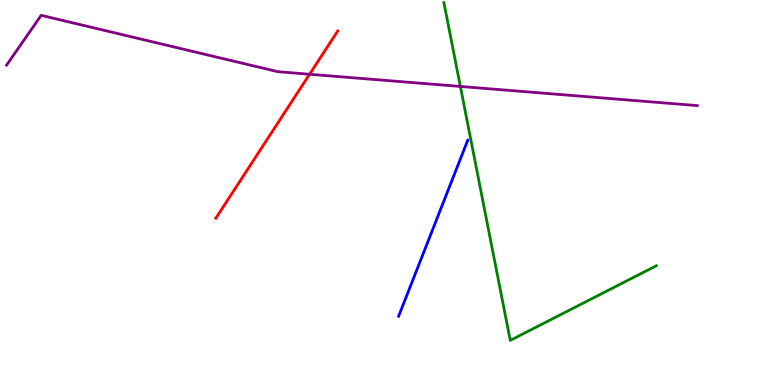[{'lines': ['blue', 'red'], 'intersections': []}, {'lines': ['green', 'red'], 'intersections': []}, {'lines': ['purple', 'red'], 'intersections': [{'x': 3.99, 'y': 8.07}]}, {'lines': ['blue', 'green'], 'intersections': []}, {'lines': ['blue', 'purple'], 'intersections': []}, {'lines': ['green', 'purple'], 'intersections': [{'x': 5.94, 'y': 7.75}]}]